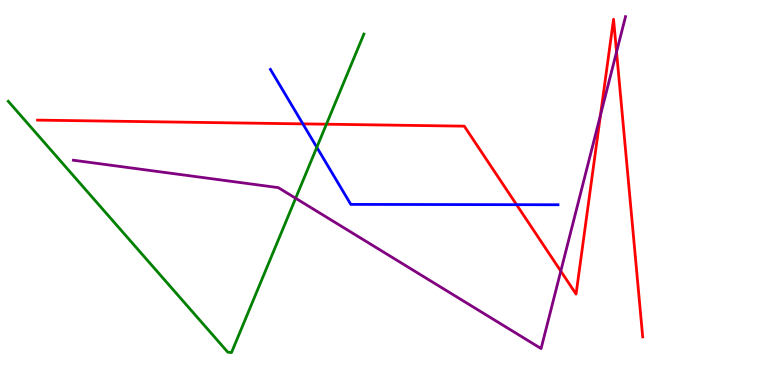[{'lines': ['blue', 'red'], 'intersections': [{'x': 3.91, 'y': 6.78}, {'x': 6.67, 'y': 4.68}]}, {'lines': ['green', 'red'], 'intersections': [{'x': 4.21, 'y': 6.77}]}, {'lines': ['purple', 'red'], 'intersections': [{'x': 7.24, 'y': 2.96}, {'x': 7.75, 'y': 7.01}, {'x': 7.96, 'y': 8.65}]}, {'lines': ['blue', 'green'], 'intersections': [{'x': 4.09, 'y': 6.17}]}, {'lines': ['blue', 'purple'], 'intersections': []}, {'lines': ['green', 'purple'], 'intersections': [{'x': 3.81, 'y': 4.85}]}]